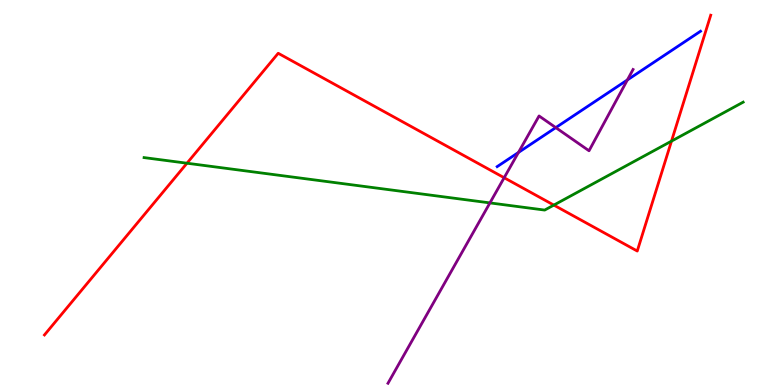[{'lines': ['blue', 'red'], 'intersections': []}, {'lines': ['green', 'red'], 'intersections': [{'x': 2.41, 'y': 5.76}, {'x': 7.15, 'y': 4.67}, {'x': 8.66, 'y': 6.33}]}, {'lines': ['purple', 'red'], 'intersections': [{'x': 6.51, 'y': 5.38}]}, {'lines': ['blue', 'green'], 'intersections': []}, {'lines': ['blue', 'purple'], 'intersections': [{'x': 6.69, 'y': 6.04}, {'x': 7.17, 'y': 6.69}, {'x': 8.1, 'y': 7.92}]}, {'lines': ['green', 'purple'], 'intersections': [{'x': 6.32, 'y': 4.73}]}]